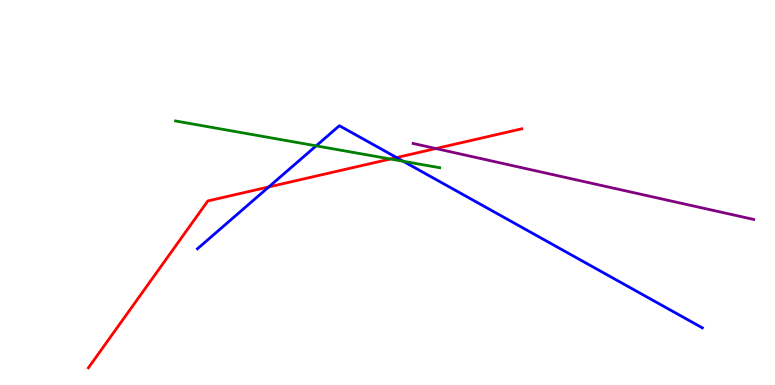[{'lines': ['blue', 'red'], 'intersections': [{'x': 3.47, 'y': 5.14}, {'x': 5.12, 'y': 5.91}]}, {'lines': ['green', 'red'], 'intersections': [{'x': 5.04, 'y': 5.87}]}, {'lines': ['purple', 'red'], 'intersections': [{'x': 5.62, 'y': 6.14}]}, {'lines': ['blue', 'green'], 'intersections': [{'x': 4.08, 'y': 6.21}, {'x': 5.2, 'y': 5.81}]}, {'lines': ['blue', 'purple'], 'intersections': []}, {'lines': ['green', 'purple'], 'intersections': []}]